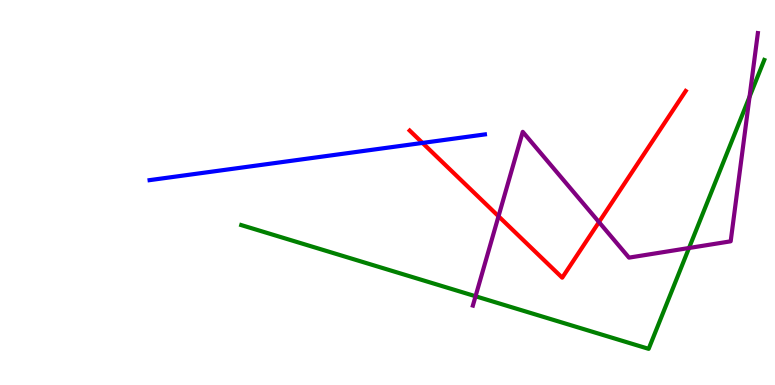[{'lines': ['blue', 'red'], 'intersections': [{'x': 5.45, 'y': 6.29}]}, {'lines': ['green', 'red'], 'intersections': []}, {'lines': ['purple', 'red'], 'intersections': [{'x': 6.43, 'y': 4.38}, {'x': 7.73, 'y': 4.23}]}, {'lines': ['blue', 'green'], 'intersections': []}, {'lines': ['blue', 'purple'], 'intersections': []}, {'lines': ['green', 'purple'], 'intersections': [{'x': 6.14, 'y': 2.31}, {'x': 8.89, 'y': 3.56}, {'x': 9.67, 'y': 7.49}]}]